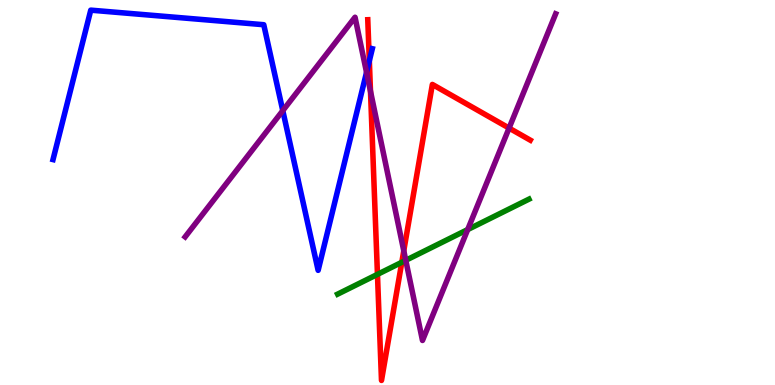[{'lines': ['blue', 'red'], 'intersections': [{'x': 4.77, 'y': 8.42}]}, {'lines': ['green', 'red'], 'intersections': [{'x': 4.87, 'y': 2.87}, {'x': 5.18, 'y': 3.19}]}, {'lines': ['purple', 'red'], 'intersections': [{'x': 4.78, 'y': 7.63}, {'x': 5.21, 'y': 3.49}, {'x': 6.57, 'y': 6.67}]}, {'lines': ['blue', 'green'], 'intersections': []}, {'lines': ['blue', 'purple'], 'intersections': [{'x': 3.65, 'y': 7.13}, {'x': 4.73, 'y': 8.12}]}, {'lines': ['green', 'purple'], 'intersections': [{'x': 5.24, 'y': 3.24}, {'x': 6.03, 'y': 4.04}]}]